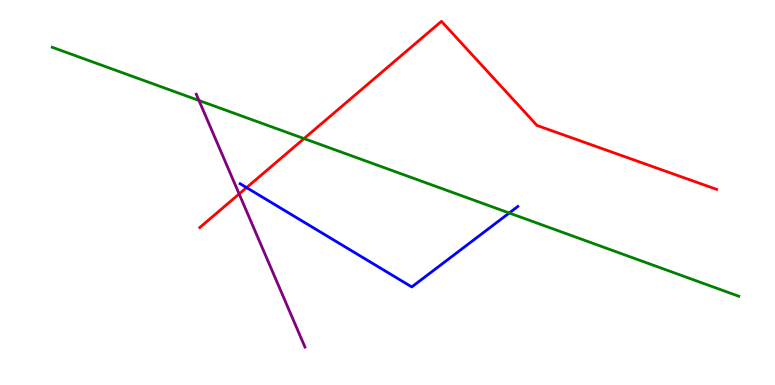[{'lines': ['blue', 'red'], 'intersections': [{'x': 3.18, 'y': 5.13}]}, {'lines': ['green', 'red'], 'intersections': [{'x': 3.92, 'y': 6.4}]}, {'lines': ['purple', 'red'], 'intersections': [{'x': 3.09, 'y': 4.96}]}, {'lines': ['blue', 'green'], 'intersections': [{'x': 6.57, 'y': 4.47}]}, {'lines': ['blue', 'purple'], 'intersections': []}, {'lines': ['green', 'purple'], 'intersections': [{'x': 2.57, 'y': 7.39}]}]